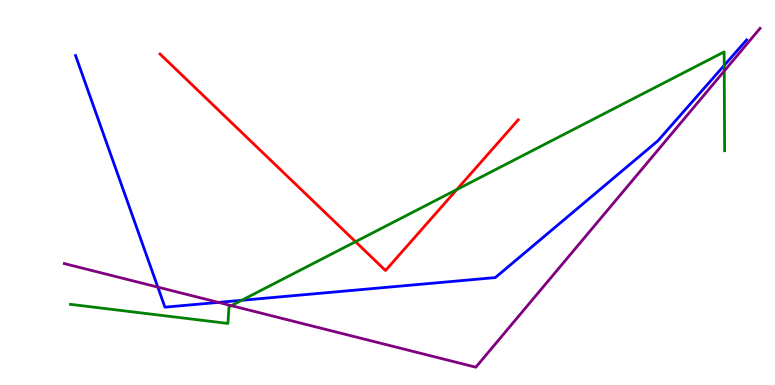[{'lines': ['blue', 'red'], 'intersections': []}, {'lines': ['green', 'red'], 'intersections': [{'x': 4.59, 'y': 3.72}, {'x': 5.89, 'y': 5.08}]}, {'lines': ['purple', 'red'], 'intersections': []}, {'lines': ['blue', 'green'], 'intersections': [{'x': 3.12, 'y': 2.2}, {'x': 9.34, 'y': 8.3}]}, {'lines': ['blue', 'purple'], 'intersections': [{'x': 2.04, 'y': 2.54}, {'x': 2.82, 'y': 2.15}]}, {'lines': ['green', 'purple'], 'intersections': [{'x': 2.99, 'y': 2.06}, {'x': 9.35, 'y': 8.15}]}]